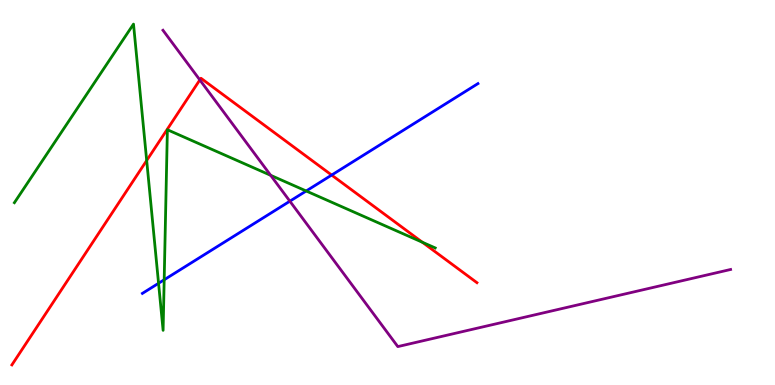[{'lines': ['blue', 'red'], 'intersections': [{'x': 4.28, 'y': 5.45}]}, {'lines': ['green', 'red'], 'intersections': [{'x': 1.89, 'y': 5.83}, {'x': 5.45, 'y': 3.71}]}, {'lines': ['purple', 'red'], 'intersections': [{'x': 2.58, 'y': 7.92}]}, {'lines': ['blue', 'green'], 'intersections': [{'x': 2.05, 'y': 2.64}, {'x': 2.12, 'y': 2.73}, {'x': 3.95, 'y': 5.04}]}, {'lines': ['blue', 'purple'], 'intersections': [{'x': 3.74, 'y': 4.77}]}, {'lines': ['green', 'purple'], 'intersections': [{'x': 3.49, 'y': 5.45}]}]